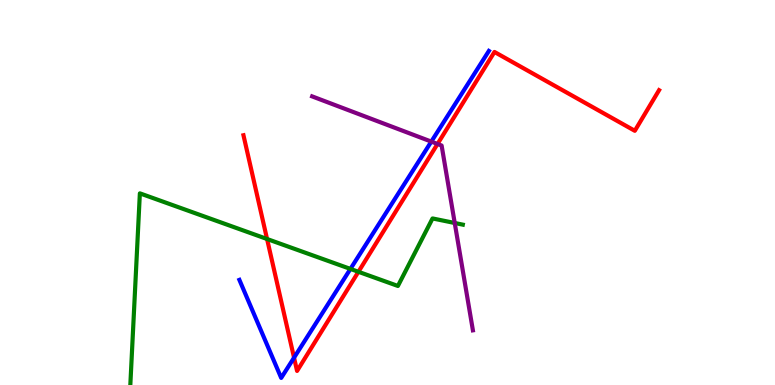[{'lines': ['blue', 'red'], 'intersections': [{'x': 3.79, 'y': 0.71}]}, {'lines': ['green', 'red'], 'intersections': [{'x': 3.45, 'y': 3.79}, {'x': 4.62, 'y': 2.94}]}, {'lines': ['purple', 'red'], 'intersections': [{'x': 5.65, 'y': 6.26}]}, {'lines': ['blue', 'green'], 'intersections': [{'x': 4.52, 'y': 3.02}]}, {'lines': ['blue', 'purple'], 'intersections': [{'x': 5.57, 'y': 6.32}]}, {'lines': ['green', 'purple'], 'intersections': [{'x': 5.87, 'y': 4.21}]}]